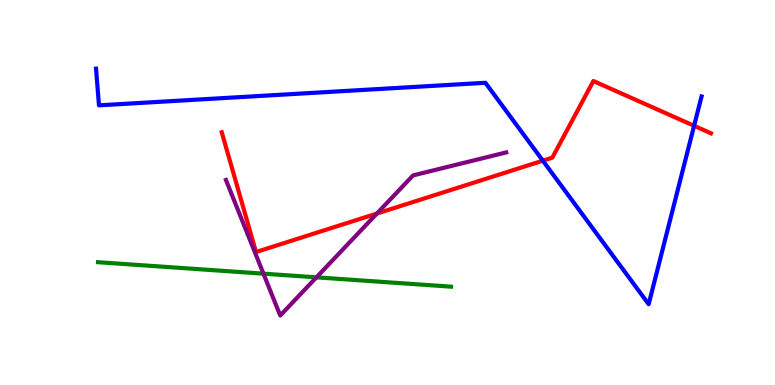[{'lines': ['blue', 'red'], 'intersections': [{'x': 7.0, 'y': 5.83}, {'x': 8.96, 'y': 6.73}]}, {'lines': ['green', 'red'], 'intersections': []}, {'lines': ['purple', 'red'], 'intersections': [{'x': 4.86, 'y': 4.45}]}, {'lines': ['blue', 'green'], 'intersections': []}, {'lines': ['blue', 'purple'], 'intersections': []}, {'lines': ['green', 'purple'], 'intersections': [{'x': 3.4, 'y': 2.89}, {'x': 4.08, 'y': 2.8}]}]